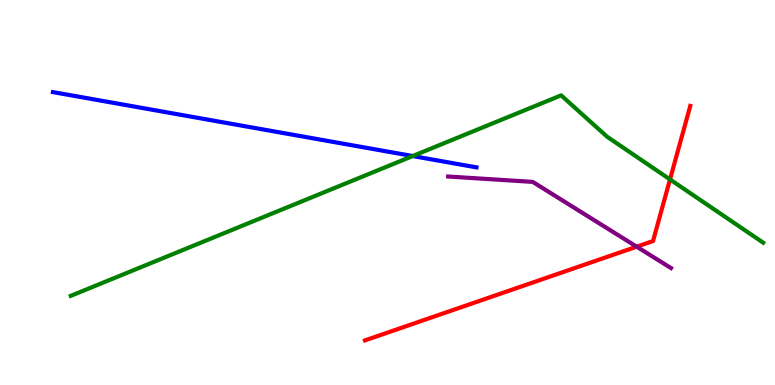[{'lines': ['blue', 'red'], 'intersections': []}, {'lines': ['green', 'red'], 'intersections': [{'x': 8.65, 'y': 5.34}]}, {'lines': ['purple', 'red'], 'intersections': [{'x': 8.22, 'y': 3.59}]}, {'lines': ['blue', 'green'], 'intersections': [{'x': 5.33, 'y': 5.95}]}, {'lines': ['blue', 'purple'], 'intersections': []}, {'lines': ['green', 'purple'], 'intersections': []}]